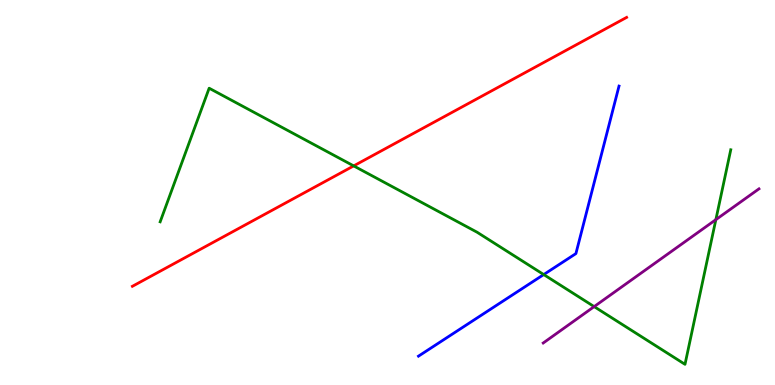[{'lines': ['blue', 'red'], 'intersections': []}, {'lines': ['green', 'red'], 'intersections': [{'x': 4.56, 'y': 5.69}]}, {'lines': ['purple', 'red'], 'intersections': []}, {'lines': ['blue', 'green'], 'intersections': [{'x': 7.02, 'y': 2.87}]}, {'lines': ['blue', 'purple'], 'intersections': []}, {'lines': ['green', 'purple'], 'intersections': [{'x': 7.67, 'y': 2.04}, {'x': 9.24, 'y': 4.29}]}]